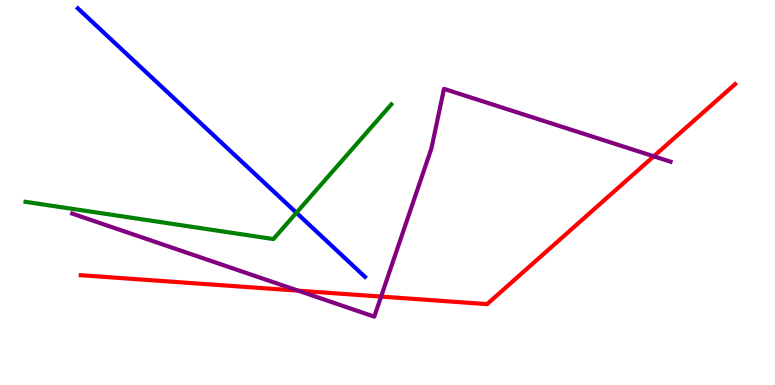[{'lines': ['blue', 'red'], 'intersections': []}, {'lines': ['green', 'red'], 'intersections': []}, {'lines': ['purple', 'red'], 'intersections': [{'x': 3.85, 'y': 2.45}, {'x': 4.92, 'y': 2.3}, {'x': 8.44, 'y': 5.94}]}, {'lines': ['blue', 'green'], 'intersections': [{'x': 3.82, 'y': 4.47}]}, {'lines': ['blue', 'purple'], 'intersections': []}, {'lines': ['green', 'purple'], 'intersections': []}]